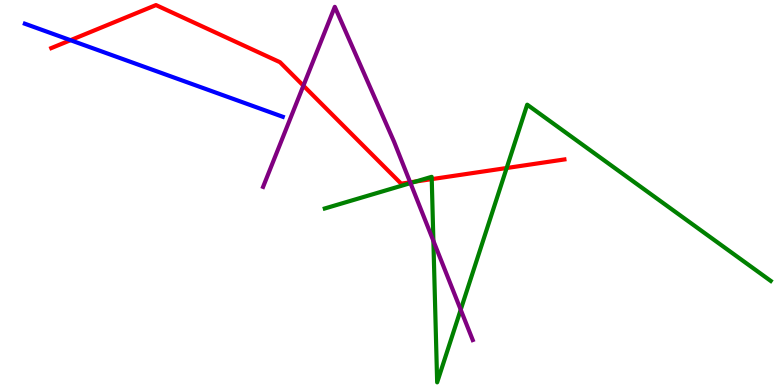[{'lines': ['blue', 'red'], 'intersections': [{'x': 0.91, 'y': 8.96}]}, {'lines': ['green', 'red'], 'intersections': [{'x': 5.37, 'y': 5.29}, {'x': 5.57, 'y': 5.35}, {'x': 6.54, 'y': 5.64}]}, {'lines': ['purple', 'red'], 'intersections': [{'x': 3.91, 'y': 7.77}, {'x': 5.29, 'y': 5.26}]}, {'lines': ['blue', 'green'], 'intersections': []}, {'lines': ['blue', 'purple'], 'intersections': []}, {'lines': ['green', 'purple'], 'intersections': [{'x': 5.3, 'y': 5.24}, {'x': 5.59, 'y': 3.74}, {'x': 5.94, 'y': 1.96}]}]